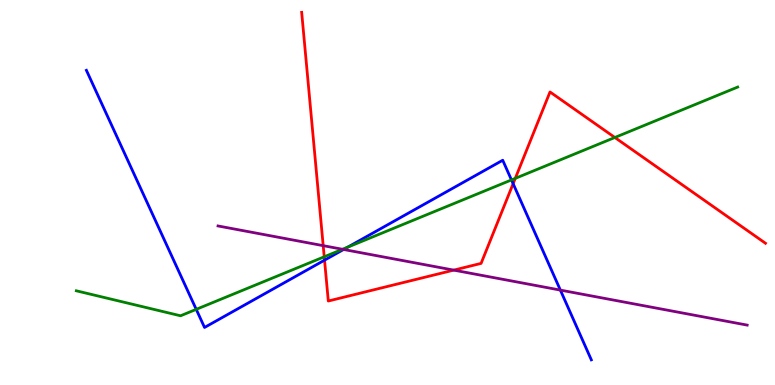[{'lines': ['blue', 'red'], 'intersections': [{'x': 4.19, 'y': 3.24}, {'x': 6.62, 'y': 5.23}]}, {'lines': ['green', 'red'], 'intersections': [{'x': 4.18, 'y': 3.33}, {'x': 6.65, 'y': 5.37}, {'x': 7.93, 'y': 6.43}]}, {'lines': ['purple', 'red'], 'intersections': [{'x': 4.17, 'y': 3.62}, {'x': 5.85, 'y': 2.98}]}, {'lines': ['blue', 'green'], 'intersections': [{'x': 2.53, 'y': 1.96}, {'x': 4.49, 'y': 3.58}, {'x': 6.6, 'y': 5.33}]}, {'lines': ['blue', 'purple'], 'intersections': [{'x': 4.43, 'y': 3.52}, {'x': 7.23, 'y': 2.46}]}, {'lines': ['green', 'purple'], 'intersections': [{'x': 4.42, 'y': 3.53}]}]